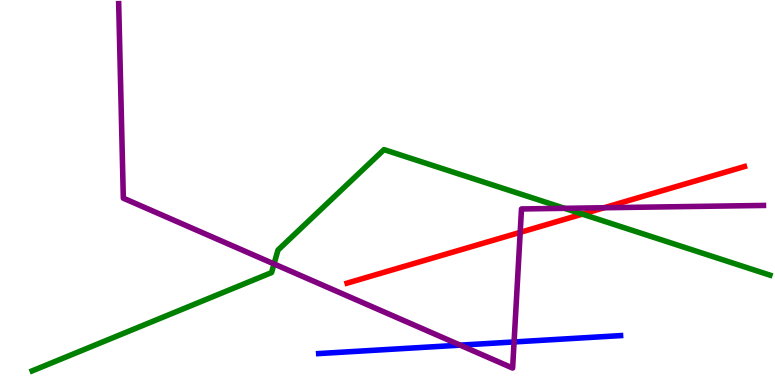[{'lines': ['blue', 'red'], 'intersections': []}, {'lines': ['green', 'red'], 'intersections': [{'x': 7.51, 'y': 4.44}]}, {'lines': ['purple', 'red'], 'intersections': [{'x': 6.71, 'y': 3.96}, {'x': 7.79, 'y': 4.6}]}, {'lines': ['blue', 'green'], 'intersections': []}, {'lines': ['blue', 'purple'], 'intersections': [{'x': 5.94, 'y': 1.03}, {'x': 6.63, 'y': 1.12}]}, {'lines': ['green', 'purple'], 'intersections': [{'x': 3.54, 'y': 3.14}, {'x': 7.28, 'y': 4.59}]}]